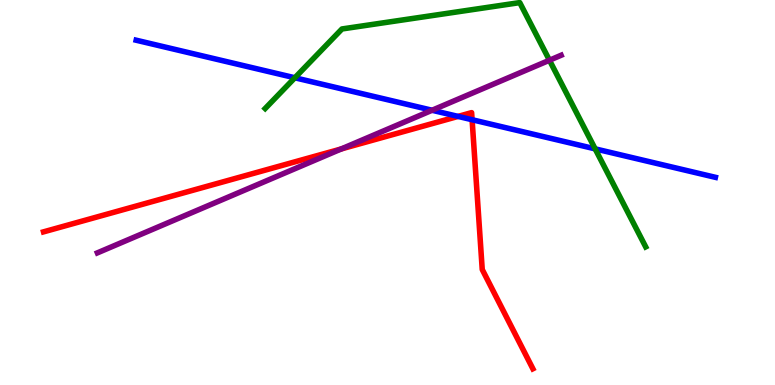[{'lines': ['blue', 'red'], 'intersections': [{'x': 5.91, 'y': 6.98}, {'x': 6.09, 'y': 6.89}]}, {'lines': ['green', 'red'], 'intersections': []}, {'lines': ['purple', 'red'], 'intersections': [{'x': 4.4, 'y': 6.13}]}, {'lines': ['blue', 'green'], 'intersections': [{'x': 3.8, 'y': 7.98}, {'x': 7.68, 'y': 6.13}]}, {'lines': ['blue', 'purple'], 'intersections': [{'x': 5.58, 'y': 7.14}]}, {'lines': ['green', 'purple'], 'intersections': [{'x': 7.09, 'y': 8.44}]}]